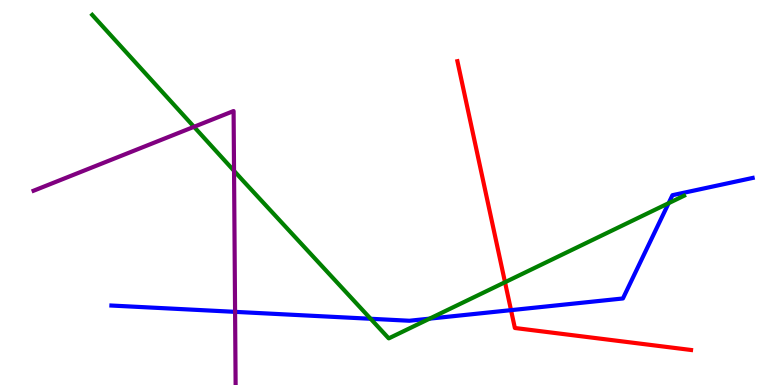[{'lines': ['blue', 'red'], 'intersections': [{'x': 6.59, 'y': 1.94}]}, {'lines': ['green', 'red'], 'intersections': [{'x': 6.52, 'y': 2.67}]}, {'lines': ['purple', 'red'], 'intersections': []}, {'lines': ['blue', 'green'], 'intersections': [{'x': 4.78, 'y': 1.72}, {'x': 5.54, 'y': 1.72}, {'x': 8.63, 'y': 4.72}]}, {'lines': ['blue', 'purple'], 'intersections': [{'x': 3.03, 'y': 1.9}]}, {'lines': ['green', 'purple'], 'intersections': [{'x': 2.5, 'y': 6.71}, {'x': 3.02, 'y': 5.56}]}]